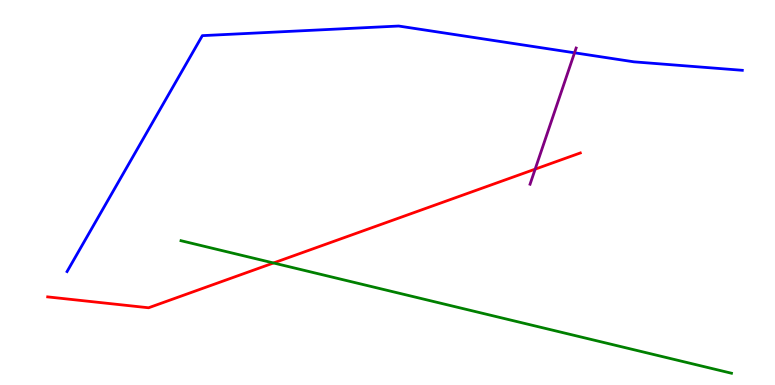[{'lines': ['blue', 'red'], 'intersections': []}, {'lines': ['green', 'red'], 'intersections': [{'x': 3.53, 'y': 3.17}]}, {'lines': ['purple', 'red'], 'intersections': [{'x': 6.91, 'y': 5.61}]}, {'lines': ['blue', 'green'], 'intersections': []}, {'lines': ['blue', 'purple'], 'intersections': [{'x': 7.41, 'y': 8.63}]}, {'lines': ['green', 'purple'], 'intersections': []}]